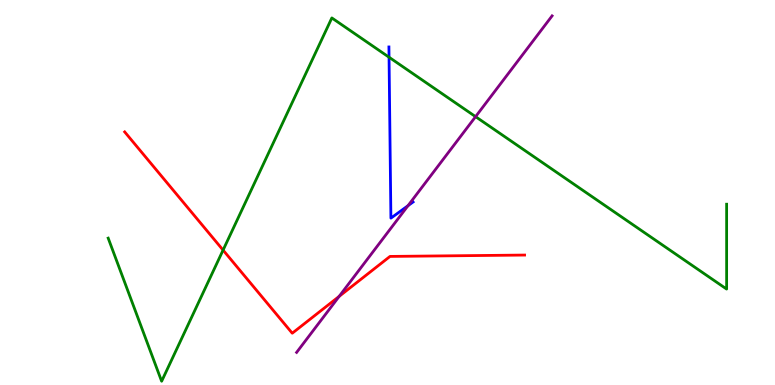[{'lines': ['blue', 'red'], 'intersections': []}, {'lines': ['green', 'red'], 'intersections': [{'x': 2.88, 'y': 3.5}]}, {'lines': ['purple', 'red'], 'intersections': [{'x': 4.38, 'y': 2.3}]}, {'lines': ['blue', 'green'], 'intersections': [{'x': 5.02, 'y': 8.51}]}, {'lines': ['blue', 'purple'], 'intersections': [{'x': 5.26, 'y': 4.66}]}, {'lines': ['green', 'purple'], 'intersections': [{'x': 6.14, 'y': 6.97}]}]